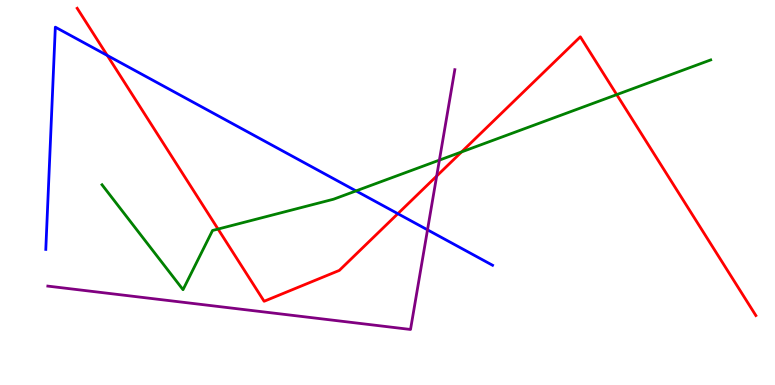[{'lines': ['blue', 'red'], 'intersections': [{'x': 1.38, 'y': 8.56}, {'x': 5.13, 'y': 4.45}]}, {'lines': ['green', 'red'], 'intersections': [{'x': 2.81, 'y': 4.05}, {'x': 5.96, 'y': 6.05}, {'x': 7.96, 'y': 7.54}]}, {'lines': ['purple', 'red'], 'intersections': [{'x': 5.63, 'y': 5.43}]}, {'lines': ['blue', 'green'], 'intersections': [{'x': 4.59, 'y': 5.04}]}, {'lines': ['blue', 'purple'], 'intersections': [{'x': 5.52, 'y': 4.03}]}, {'lines': ['green', 'purple'], 'intersections': [{'x': 5.67, 'y': 5.84}]}]